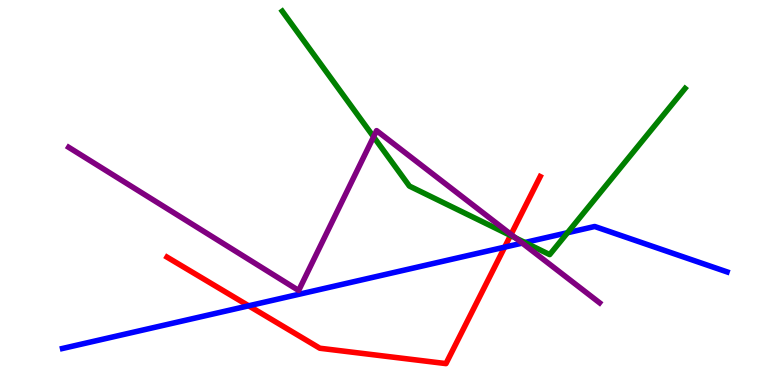[{'lines': ['blue', 'red'], 'intersections': [{'x': 3.21, 'y': 2.06}, {'x': 6.51, 'y': 3.58}]}, {'lines': ['green', 'red'], 'intersections': [{'x': 6.59, 'y': 3.88}]}, {'lines': ['purple', 'red'], 'intersections': [{'x': 6.59, 'y': 3.91}]}, {'lines': ['blue', 'green'], 'intersections': [{'x': 6.77, 'y': 3.7}, {'x': 7.32, 'y': 3.96}]}, {'lines': ['blue', 'purple'], 'intersections': [{'x': 6.74, 'y': 3.69}]}, {'lines': ['green', 'purple'], 'intersections': [{'x': 4.82, 'y': 6.45}, {'x': 6.65, 'y': 3.82}]}]